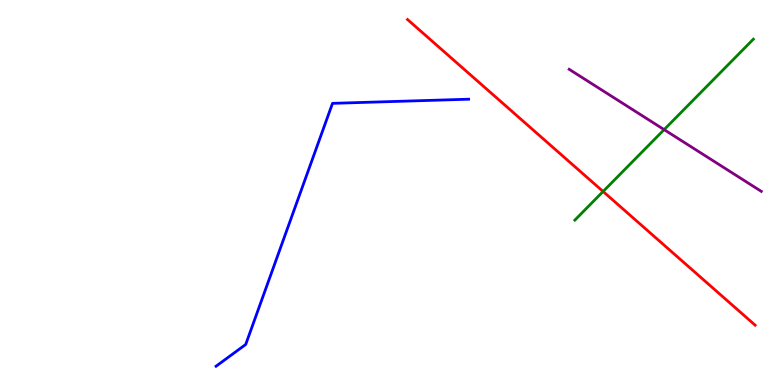[{'lines': ['blue', 'red'], 'intersections': []}, {'lines': ['green', 'red'], 'intersections': [{'x': 7.78, 'y': 5.03}]}, {'lines': ['purple', 'red'], 'intersections': []}, {'lines': ['blue', 'green'], 'intersections': []}, {'lines': ['blue', 'purple'], 'intersections': []}, {'lines': ['green', 'purple'], 'intersections': [{'x': 8.57, 'y': 6.63}]}]